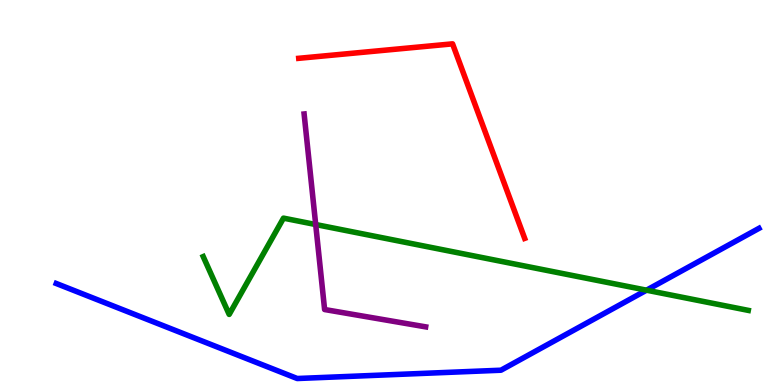[{'lines': ['blue', 'red'], 'intersections': []}, {'lines': ['green', 'red'], 'intersections': []}, {'lines': ['purple', 'red'], 'intersections': []}, {'lines': ['blue', 'green'], 'intersections': [{'x': 8.34, 'y': 2.46}]}, {'lines': ['blue', 'purple'], 'intersections': []}, {'lines': ['green', 'purple'], 'intersections': [{'x': 4.07, 'y': 4.17}]}]